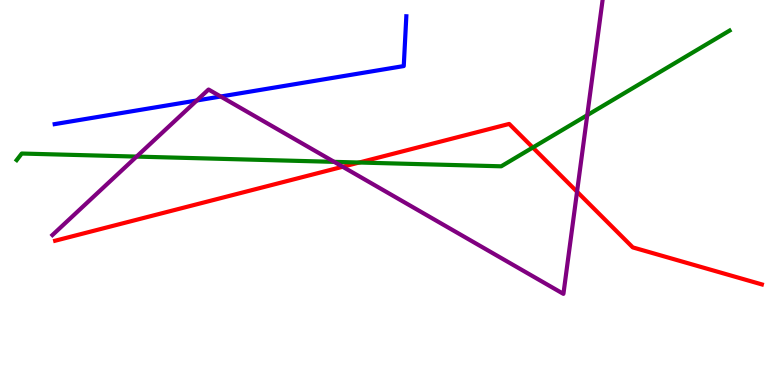[{'lines': ['blue', 'red'], 'intersections': []}, {'lines': ['green', 'red'], 'intersections': [{'x': 4.63, 'y': 5.78}, {'x': 6.87, 'y': 6.17}]}, {'lines': ['purple', 'red'], 'intersections': [{'x': 4.42, 'y': 5.67}, {'x': 7.45, 'y': 5.02}]}, {'lines': ['blue', 'green'], 'intersections': []}, {'lines': ['blue', 'purple'], 'intersections': [{'x': 2.54, 'y': 7.39}, {'x': 2.85, 'y': 7.49}]}, {'lines': ['green', 'purple'], 'intersections': [{'x': 1.76, 'y': 5.93}, {'x': 4.31, 'y': 5.8}, {'x': 7.58, 'y': 7.01}]}]